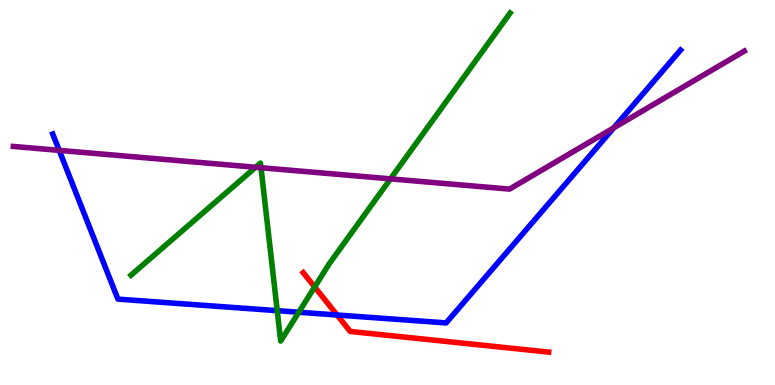[{'lines': ['blue', 'red'], 'intersections': [{'x': 4.35, 'y': 1.82}]}, {'lines': ['green', 'red'], 'intersections': [{'x': 4.06, 'y': 2.55}]}, {'lines': ['purple', 'red'], 'intersections': []}, {'lines': ['blue', 'green'], 'intersections': [{'x': 3.58, 'y': 1.93}, {'x': 3.86, 'y': 1.89}]}, {'lines': ['blue', 'purple'], 'intersections': [{'x': 0.764, 'y': 6.09}, {'x': 7.92, 'y': 6.68}]}, {'lines': ['green', 'purple'], 'intersections': [{'x': 3.3, 'y': 5.66}, {'x': 3.37, 'y': 5.64}, {'x': 5.04, 'y': 5.35}]}]